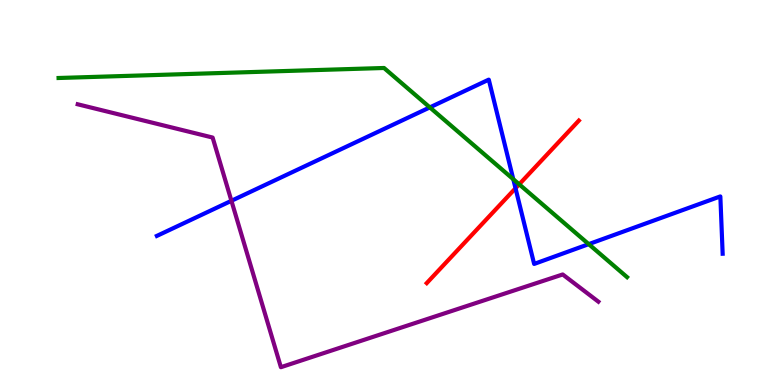[{'lines': ['blue', 'red'], 'intersections': [{'x': 6.65, 'y': 5.11}]}, {'lines': ['green', 'red'], 'intersections': [{'x': 6.7, 'y': 5.21}]}, {'lines': ['purple', 'red'], 'intersections': []}, {'lines': ['blue', 'green'], 'intersections': [{'x': 5.55, 'y': 7.21}, {'x': 6.62, 'y': 5.34}, {'x': 7.6, 'y': 3.66}]}, {'lines': ['blue', 'purple'], 'intersections': [{'x': 2.99, 'y': 4.78}]}, {'lines': ['green', 'purple'], 'intersections': []}]